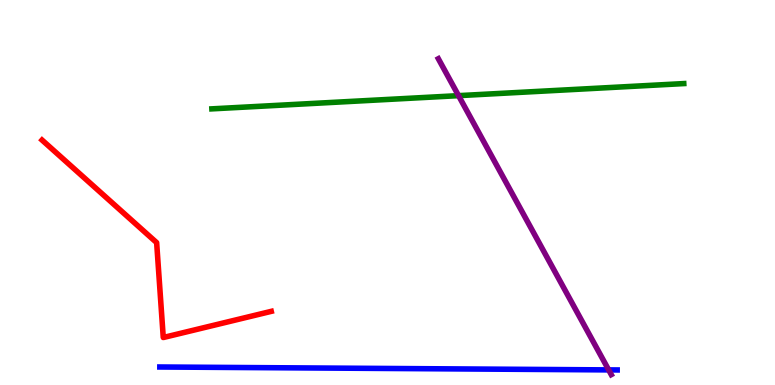[{'lines': ['blue', 'red'], 'intersections': []}, {'lines': ['green', 'red'], 'intersections': []}, {'lines': ['purple', 'red'], 'intersections': []}, {'lines': ['blue', 'green'], 'intersections': []}, {'lines': ['blue', 'purple'], 'intersections': [{'x': 7.85, 'y': 0.392}]}, {'lines': ['green', 'purple'], 'intersections': [{'x': 5.92, 'y': 7.52}]}]